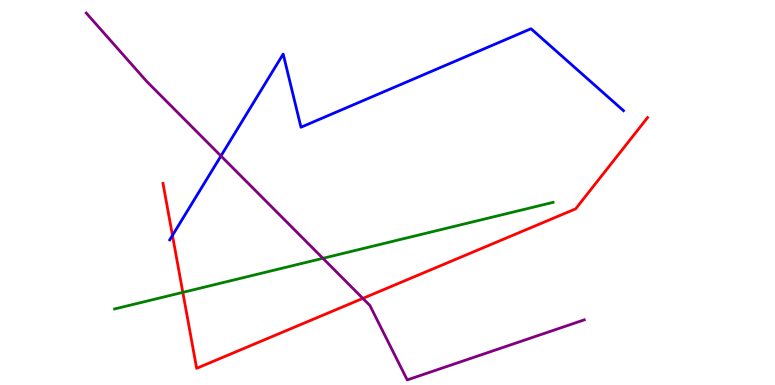[{'lines': ['blue', 'red'], 'intersections': [{'x': 2.23, 'y': 3.89}]}, {'lines': ['green', 'red'], 'intersections': [{'x': 2.36, 'y': 2.41}]}, {'lines': ['purple', 'red'], 'intersections': [{'x': 4.68, 'y': 2.25}]}, {'lines': ['blue', 'green'], 'intersections': []}, {'lines': ['blue', 'purple'], 'intersections': [{'x': 2.85, 'y': 5.95}]}, {'lines': ['green', 'purple'], 'intersections': [{'x': 4.17, 'y': 3.29}]}]